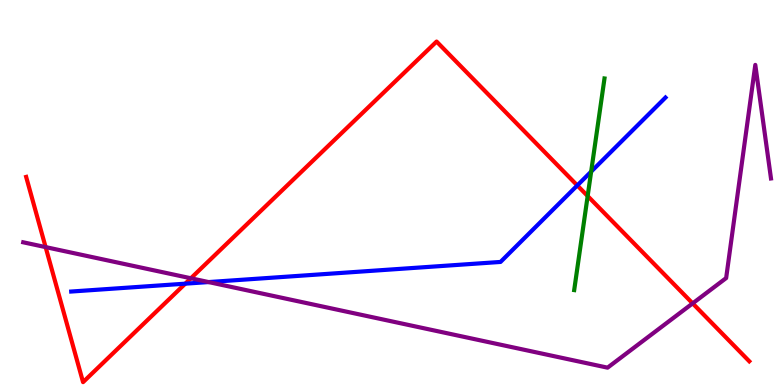[{'lines': ['blue', 'red'], 'intersections': [{'x': 2.39, 'y': 2.63}, {'x': 7.45, 'y': 5.18}]}, {'lines': ['green', 'red'], 'intersections': [{'x': 7.58, 'y': 4.91}]}, {'lines': ['purple', 'red'], 'intersections': [{'x': 0.589, 'y': 3.58}, {'x': 2.46, 'y': 2.77}, {'x': 8.94, 'y': 2.12}]}, {'lines': ['blue', 'green'], 'intersections': [{'x': 7.63, 'y': 5.54}]}, {'lines': ['blue', 'purple'], 'intersections': [{'x': 2.69, 'y': 2.67}]}, {'lines': ['green', 'purple'], 'intersections': []}]